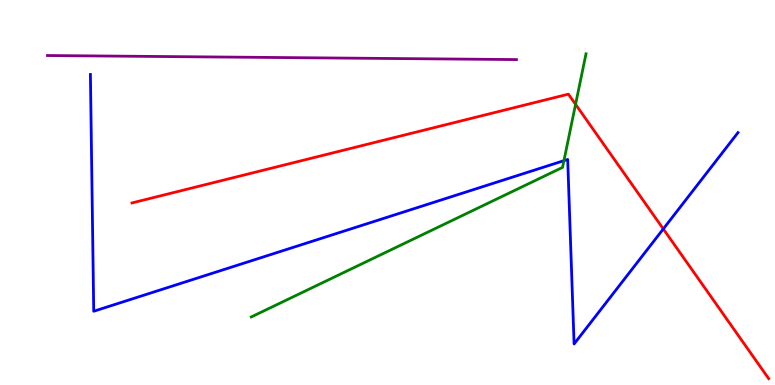[{'lines': ['blue', 'red'], 'intersections': [{'x': 8.56, 'y': 4.05}]}, {'lines': ['green', 'red'], 'intersections': [{'x': 7.43, 'y': 7.29}]}, {'lines': ['purple', 'red'], 'intersections': []}, {'lines': ['blue', 'green'], 'intersections': [{'x': 7.28, 'y': 5.83}]}, {'lines': ['blue', 'purple'], 'intersections': []}, {'lines': ['green', 'purple'], 'intersections': []}]